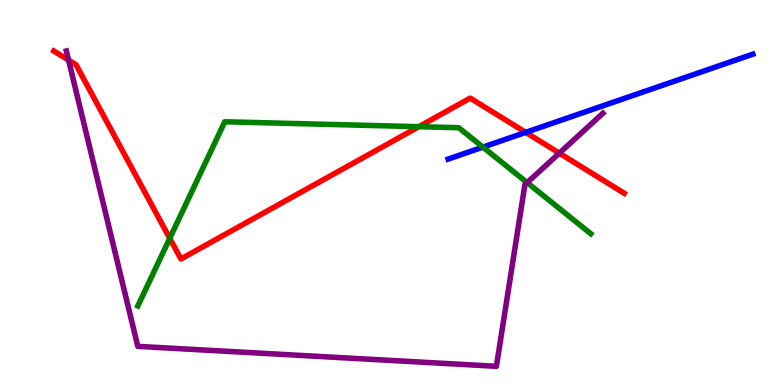[{'lines': ['blue', 'red'], 'intersections': [{'x': 6.78, 'y': 6.56}]}, {'lines': ['green', 'red'], 'intersections': [{'x': 2.19, 'y': 3.81}, {'x': 5.4, 'y': 6.71}]}, {'lines': ['purple', 'red'], 'intersections': [{'x': 0.885, 'y': 8.44}, {'x': 7.22, 'y': 6.02}]}, {'lines': ['blue', 'green'], 'intersections': [{'x': 6.23, 'y': 6.18}]}, {'lines': ['blue', 'purple'], 'intersections': []}, {'lines': ['green', 'purple'], 'intersections': [{'x': 6.8, 'y': 5.26}]}]